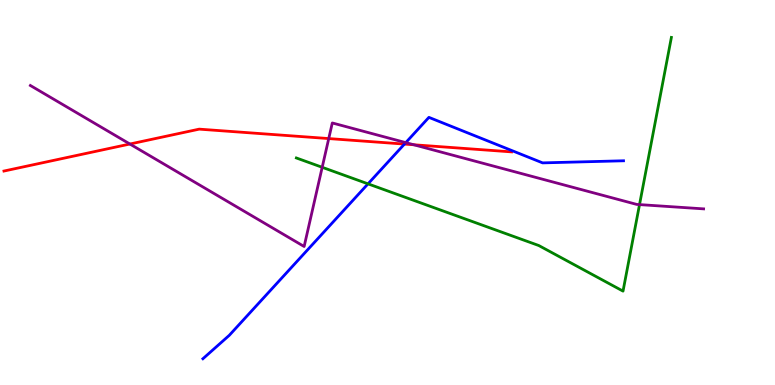[{'lines': ['blue', 'red'], 'intersections': [{'x': 5.22, 'y': 6.26}]}, {'lines': ['green', 'red'], 'intersections': []}, {'lines': ['purple', 'red'], 'intersections': [{'x': 1.68, 'y': 6.26}, {'x': 4.24, 'y': 6.4}, {'x': 5.34, 'y': 6.24}]}, {'lines': ['blue', 'green'], 'intersections': [{'x': 4.75, 'y': 5.22}]}, {'lines': ['blue', 'purple'], 'intersections': [{'x': 5.24, 'y': 6.3}]}, {'lines': ['green', 'purple'], 'intersections': [{'x': 4.16, 'y': 5.65}, {'x': 8.25, 'y': 4.69}]}]